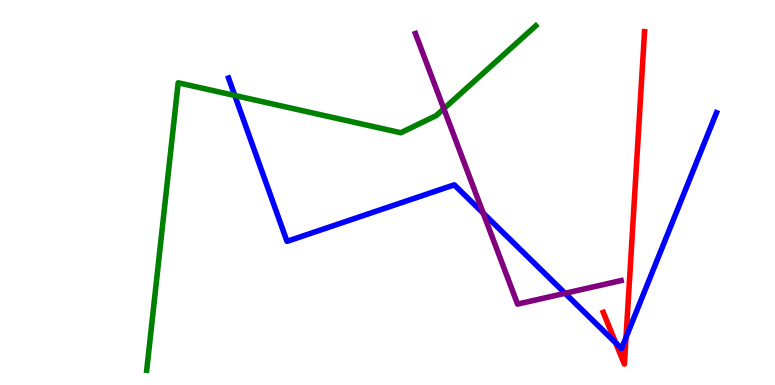[{'lines': ['blue', 'red'], 'intersections': [{'x': 7.94, 'y': 1.09}, {'x': 8.08, 'y': 1.24}]}, {'lines': ['green', 'red'], 'intersections': []}, {'lines': ['purple', 'red'], 'intersections': []}, {'lines': ['blue', 'green'], 'intersections': [{'x': 3.03, 'y': 7.52}]}, {'lines': ['blue', 'purple'], 'intersections': [{'x': 6.24, 'y': 4.46}, {'x': 7.29, 'y': 2.38}]}, {'lines': ['green', 'purple'], 'intersections': [{'x': 5.73, 'y': 7.18}]}]